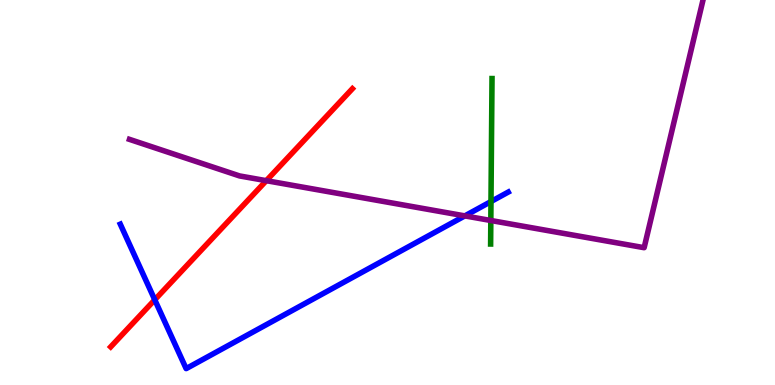[{'lines': ['blue', 'red'], 'intersections': [{'x': 2.0, 'y': 2.21}]}, {'lines': ['green', 'red'], 'intersections': []}, {'lines': ['purple', 'red'], 'intersections': [{'x': 3.44, 'y': 5.31}]}, {'lines': ['blue', 'green'], 'intersections': [{'x': 6.34, 'y': 4.76}]}, {'lines': ['blue', 'purple'], 'intersections': [{'x': 6.0, 'y': 4.39}]}, {'lines': ['green', 'purple'], 'intersections': [{'x': 6.33, 'y': 4.27}]}]